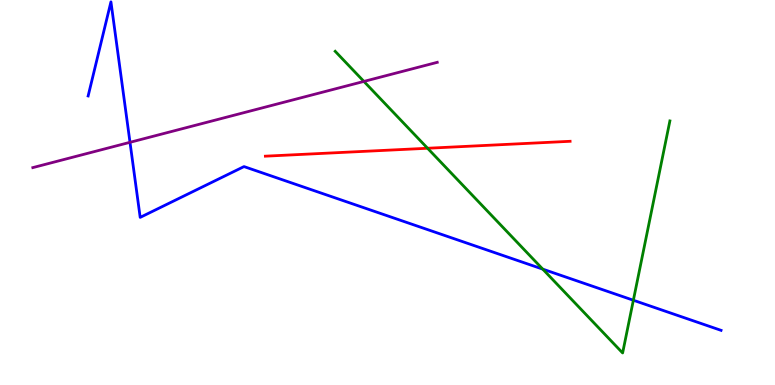[{'lines': ['blue', 'red'], 'intersections': []}, {'lines': ['green', 'red'], 'intersections': [{'x': 5.52, 'y': 6.15}]}, {'lines': ['purple', 'red'], 'intersections': []}, {'lines': ['blue', 'green'], 'intersections': [{'x': 7.0, 'y': 3.01}, {'x': 8.17, 'y': 2.2}]}, {'lines': ['blue', 'purple'], 'intersections': [{'x': 1.68, 'y': 6.3}]}, {'lines': ['green', 'purple'], 'intersections': [{'x': 4.7, 'y': 7.89}]}]